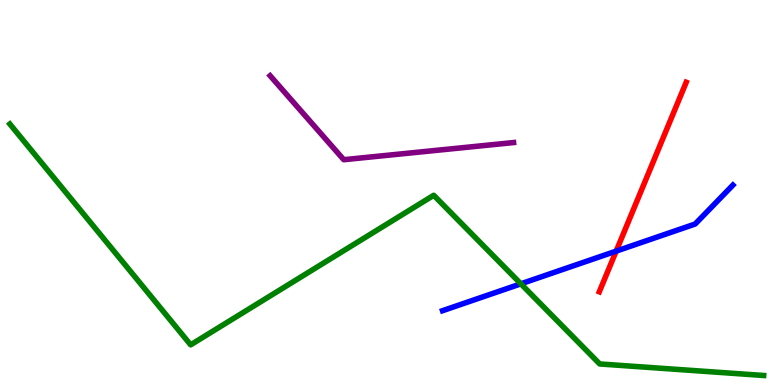[{'lines': ['blue', 'red'], 'intersections': [{'x': 7.95, 'y': 3.48}]}, {'lines': ['green', 'red'], 'intersections': []}, {'lines': ['purple', 'red'], 'intersections': []}, {'lines': ['blue', 'green'], 'intersections': [{'x': 6.72, 'y': 2.63}]}, {'lines': ['blue', 'purple'], 'intersections': []}, {'lines': ['green', 'purple'], 'intersections': []}]